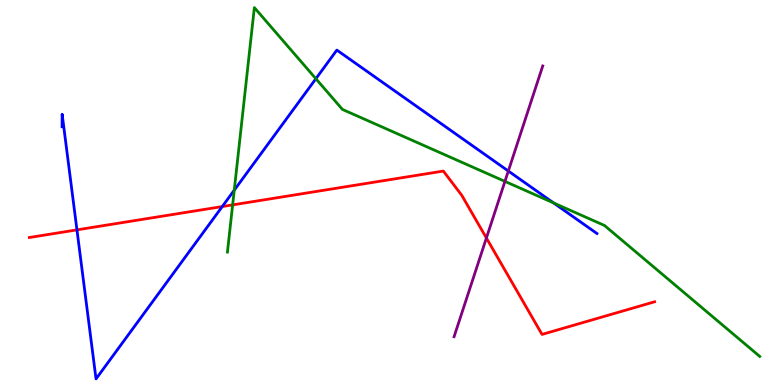[{'lines': ['blue', 'red'], 'intersections': [{'x': 0.993, 'y': 4.03}, {'x': 2.87, 'y': 4.64}]}, {'lines': ['green', 'red'], 'intersections': [{'x': 3.0, 'y': 4.68}]}, {'lines': ['purple', 'red'], 'intersections': [{'x': 6.28, 'y': 3.82}]}, {'lines': ['blue', 'green'], 'intersections': [{'x': 3.02, 'y': 5.06}, {'x': 4.08, 'y': 7.96}, {'x': 7.14, 'y': 4.73}]}, {'lines': ['blue', 'purple'], 'intersections': [{'x': 6.56, 'y': 5.56}]}, {'lines': ['green', 'purple'], 'intersections': [{'x': 6.52, 'y': 5.29}]}]